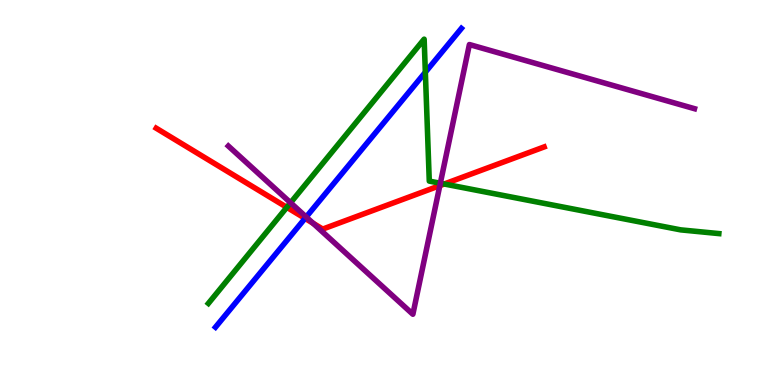[{'lines': ['blue', 'red'], 'intersections': [{'x': 3.94, 'y': 4.33}]}, {'lines': ['green', 'red'], 'intersections': [{'x': 3.7, 'y': 4.61}, {'x': 5.73, 'y': 5.22}]}, {'lines': ['purple', 'red'], 'intersections': [{'x': 4.04, 'y': 4.2}, {'x': 5.68, 'y': 5.18}]}, {'lines': ['blue', 'green'], 'intersections': [{'x': 5.49, 'y': 8.12}]}, {'lines': ['blue', 'purple'], 'intersections': [{'x': 3.95, 'y': 4.36}]}, {'lines': ['green', 'purple'], 'intersections': [{'x': 3.75, 'y': 4.73}, {'x': 5.68, 'y': 5.24}]}]